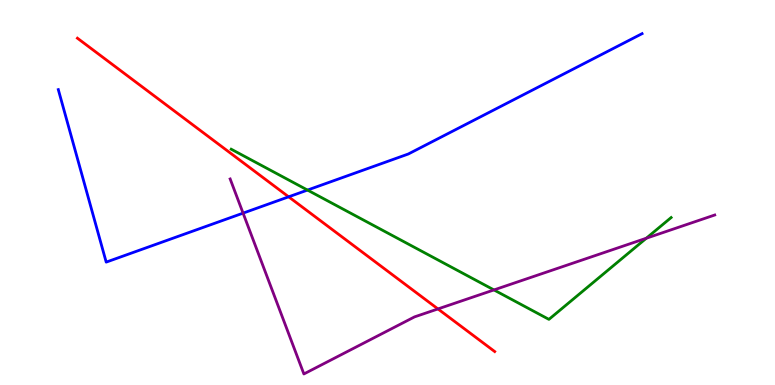[{'lines': ['blue', 'red'], 'intersections': [{'x': 3.72, 'y': 4.89}]}, {'lines': ['green', 'red'], 'intersections': []}, {'lines': ['purple', 'red'], 'intersections': [{'x': 5.65, 'y': 1.98}]}, {'lines': ['blue', 'green'], 'intersections': [{'x': 3.97, 'y': 5.06}]}, {'lines': ['blue', 'purple'], 'intersections': [{'x': 3.14, 'y': 4.46}]}, {'lines': ['green', 'purple'], 'intersections': [{'x': 6.37, 'y': 2.47}, {'x': 8.34, 'y': 3.81}]}]